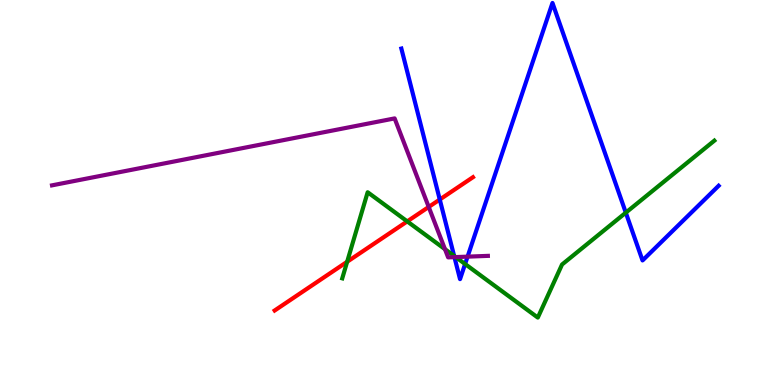[{'lines': ['blue', 'red'], 'intersections': [{'x': 5.67, 'y': 4.82}]}, {'lines': ['green', 'red'], 'intersections': [{'x': 4.48, 'y': 3.2}, {'x': 5.25, 'y': 4.25}]}, {'lines': ['purple', 'red'], 'intersections': [{'x': 5.53, 'y': 4.62}]}, {'lines': ['blue', 'green'], 'intersections': [{'x': 5.86, 'y': 3.35}, {'x': 6.0, 'y': 3.14}, {'x': 8.07, 'y': 4.48}]}, {'lines': ['blue', 'purple'], 'intersections': [{'x': 5.86, 'y': 3.32}, {'x': 6.03, 'y': 3.33}]}, {'lines': ['green', 'purple'], 'intersections': [{'x': 5.74, 'y': 3.53}, {'x': 5.88, 'y': 3.32}]}]